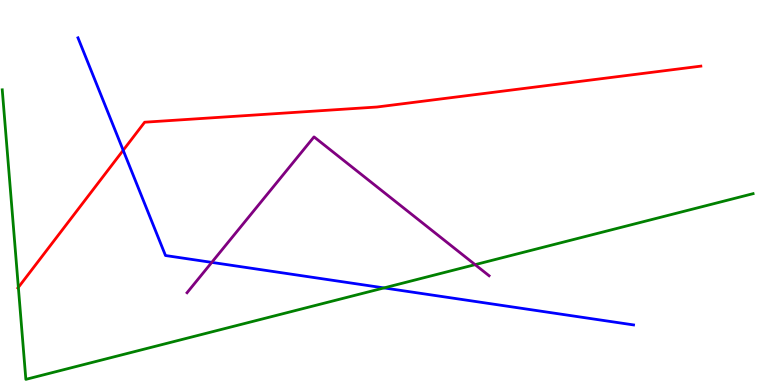[{'lines': ['blue', 'red'], 'intersections': [{'x': 1.59, 'y': 6.1}]}, {'lines': ['green', 'red'], 'intersections': [{'x': 0.237, 'y': 2.54}]}, {'lines': ['purple', 'red'], 'intersections': []}, {'lines': ['blue', 'green'], 'intersections': [{'x': 4.95, 'y': 2.52}]}, {'lines': ['blue', 'purple'], 'intersections': [{'x': 2.73, 'y': 3.18}]}, {'lines': ['green', 'purple'], 'intersections': [{'x': 6.13, 'y': 3.13}]}]